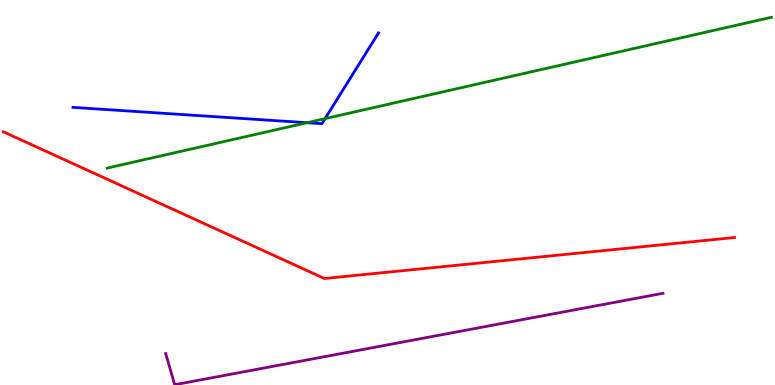[{'lines': ['blue', 'red'], 'intersections': []}, {'lines': ['green', 'red'], 'intersections': []}, {'lines': ['purple', 'red'], 'intersections': []}, {'lines': ['blue', 'green'], 'intersections': [{'x': 3.96, 'y': 6.81}, {'x': 4.19, 'y': 6.92}]}, {'lines': ['blue', 'purple'], 'intersections': []}, {'lines': ['green', 'purple'], 'intersections': []}]